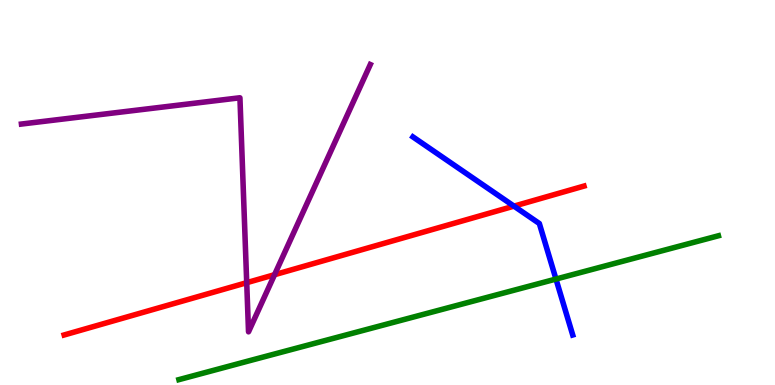[{'lines': ['blue', 'red'], 'intersections': [{'x': 6.63, 'y': 4.65}]}, {'lines': ['green', 'red'], 'intersections': []}, {'lines': ['purple', 'red'], 'intersections': [{'x': 3.18, 'y': 2.66}, {'x': 3.54, 'y': 2.86}]}, {'lines': ['blue', 'green'], 'intersections': [{'x': 7.17, 'y': 2.75}]}, {'lines': ['blue', 'purple'], 'intersections': []}, {'lines': ['green', 'purple'], 'intersections': []}]